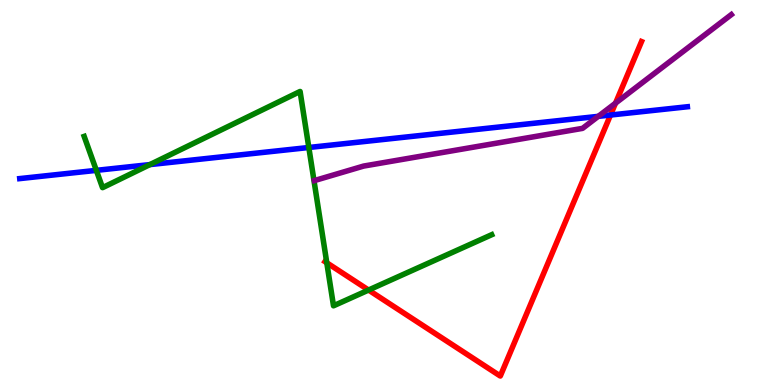[{'lines': ['blue', 'red'], 'intersections': [{'x': 7.88, 'y': 7.01}]}, {'lines': ['green', 'red'], 'intersections': [{'x': 4.22, 'y': 3.17}, {'x': 4.76, 'y': 2.47}]}, {'lines': ['purple', 'red'], 'intersections': [{'x': 7.94, 'y': 7.32}]}, {'lines': ['blue', 'green'], 'intersections': [{'x': 1.24, 'y': 5.58}, {'x': 1.93, 'y': 5.72}, {'x': 3.98, 'y': 6.17}]}, {'lines': ['blue', 'purple'], 'intersections': [{'x': 7.72, 'y': 6.98}]}, {'lines': ['green', 'purple'], 'intersections': []}]